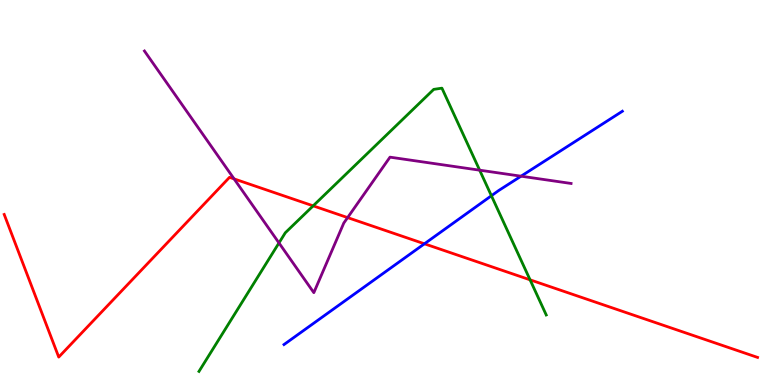[{'lines': ['blue', 'red'], 'intersections': [{'x': 5.48, 'y': 3.67}]}, {'lines': ['green', 'red'], 'intersections': [{'x': 4.04, 'y': 4.65}, {'x': 6.84, 'y': 2.73}]}, {'lines': ['purple', 'red'], 'intersections': [{'x': 3.02, 'y': 5.35}, {'x': 4.49, 'y': 4.35}]}, {'lines': ['blue', 'green'], 'intersections': [{'x': 6.34, 'y': 4.92}]}, {'lines': ['blue', 'purple'], 'intersections': [{'x': 6.72, 'y': 5.42}]}, {'lines': ['green', 'purple'], 'intersections': [{'x': 3.6, 'y': 3.69}, {'x': 6.19, 'y': 5.58}]}]